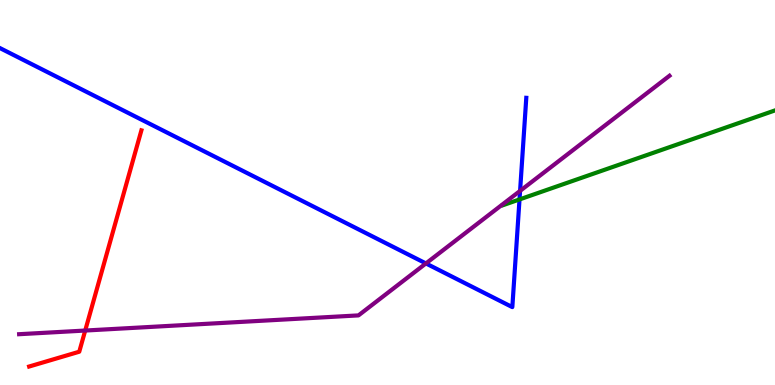[{'lines': ['blue', 'red'], 'intersections': []}, {'lines': ['green', 'red'], 'intersections': []}, {'lines': ['purple', 'red'], 'intersections': [{'x': 1.1, 'y': 1.41}]}, {'lines': ['blue', 'green'], 'intersections': [{'x': 6.7, 'y': 4.82}]}, {'lines': ['blue', 'purple'], 'intersections': [{'x': 5.5, 'y': 3.16}, {'x': 6.71, 'y': 5.04}]}, {'lines': ['green', 'purple'], 'intersections': []}]